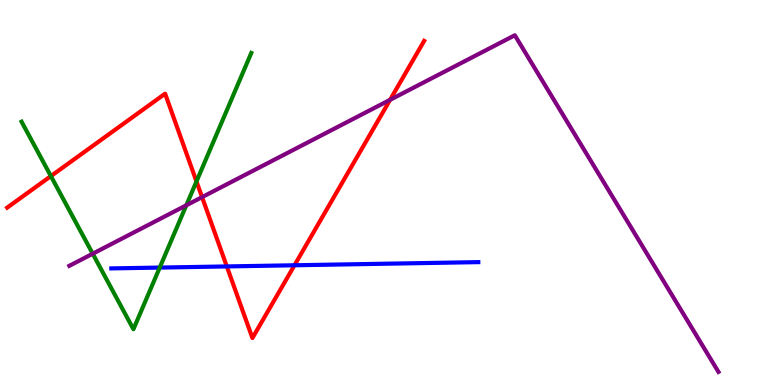[{'lines': ['blue', 'red'], 'intersections': [{'x': 2.93, 'y': 3.08}, {'x': 3.8, 'y': 3.11}]}, {'lines': ['green', 'red'], 'intersections': [{'x': 0.657, 'y': 5.43}, {'x': 2.54, 'y': 5.29}]}, {'lines': ['purple', 'red'], 'intersections': [{'x': 2.61, 'y': 4.88}, {'x': 5.03, 'y': 7.41}]}, {'lines': ['blue', 'green'], 'intersections': [{'x': 2.06, 'y': 3.05}]}, {'lines': ['blue', 'purple'], 'intersections': []}, {'lines': ['green', 'purple'], 'intersections': [{'x': 1.2, 'y': 3.41}, {'x': 2.4, 'y': 4.67}]}]